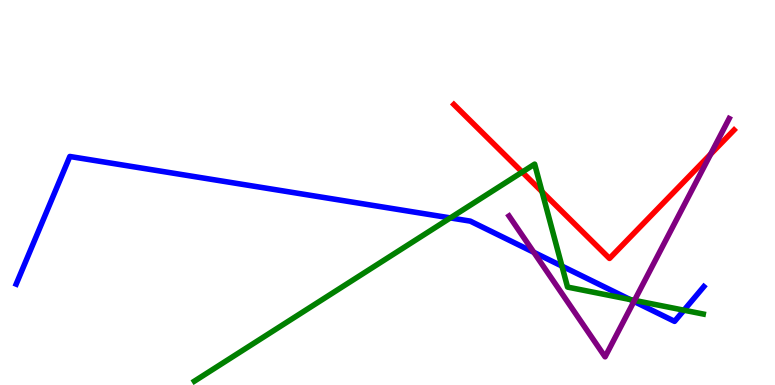[{'lines': ['blue', 'red'], 'intersections': []}, {'lines': ['green', 'red'], 'intersections': [{'x': 6.74, 'y': 5.53}, {'x': 6.99, 'y': 5.02}]}, {'lines': ['purple', 'red'], 'intersections': [{'x': 9.17, 'y': 6.0}]}, {'lines': ['blue', 'green'], 'intersections': [{'x': 5.81, 'y': 4.34}, {'x': 7.25, 'y': 3.09}, {'x': 8.13, 'y': 2.22}, {'x': 8.83, 'y': 1.94}]}, {'lines': ['blue', 'purple'], 'intersections': [{'x': 6.89, 'y': 3.45}, {'x': 8.18, 'y': 2.17}]}, {'lines': ['green', 'purple'], 'intersections': [{'x': 8.19, 'y': 2.2}]}]